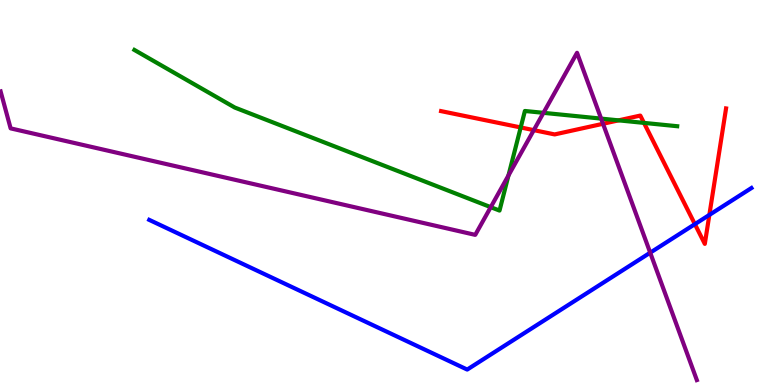[{'lines': ['blue', 'red'], 'intersections': [{'x': 8.97, 'y': 4.18}, {'x': 9.15, 'y': 4.42}]}, {'lines': ['green', 'red'], 'intersections': [{'x': 6.72, 'y': 6.69}, {'x': 7.98, 'y': 6.87}, {'x': 8.31, 'y': 6.81}]}, {'lines': ['purple', 'red'], 'intersections': [{'x': 6.89, 'y': 6.62}, {'x': 7.78, 'y': 6.79}]}, {'lines': ['blue', 'green'], 'intersections': []}, {'lines': ['blue', 'purple'], 'intersections': [{'x': 8.39, 'y': 3.44}]}, {'lines': ['green', 'purple'], 'intersections': [{'x': 6.33, 'y': 4.62}, {'x': 6.56, 'y': 5.44}, {'x': 7.01, 'y': 7.07}, {'x': 7.76, 'y': 6.92}]}]